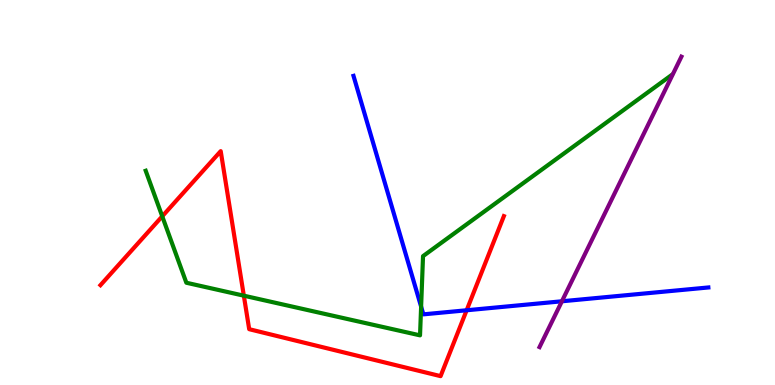[{'lines': ['blue', 'red'], 'intersections': [{'x': 6.02, 'y': 1.94}]}, {'lines': ['green', 'red'], 'intersections': [{'x': 2.09, 'y': 4.38}, {'x': 3.15, 'y': 2.32}]}, {'lines': ['purple', 'red'], 'intersections': []}, {'lines': ['blue', 'green'], 'intersections': [{'x': 5.43, 'y': 2.03}]}, {'lines': ['blue', 'purple'], 'intersections': [{'x': 7.25, 'y': 2.17}]}, {'lines': ['green', 'purple'], 'intersections': []}]